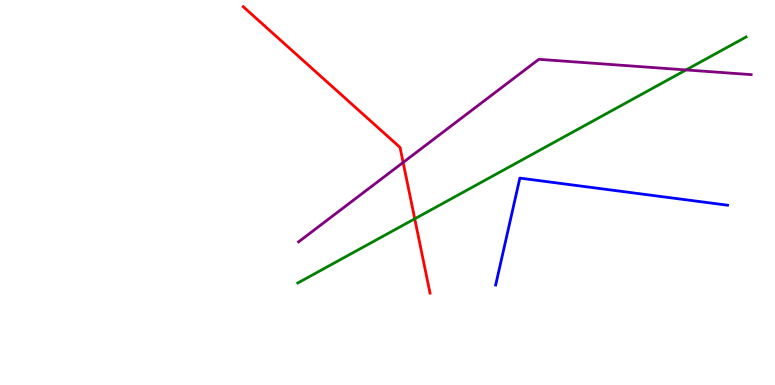[{'lines': ['blue', 'red'], 'intersections': []}, {'lines': ['green', 'red'], 'intersections': [{'x': 5.35, 'y': 4.32}]}, {'lines': ['purple', 'red'], 'intersections': [{'x': 5.2, 'y': 5.78}]}, {'lines': ['blue', 'green'], 'intersections': []}, {'lines': ['blue', 'purple'], 'intersections': []}, {'lines': ['green', 'purple'], 'intersections': [{'x': 8.85, 'y': 8.18}]}]